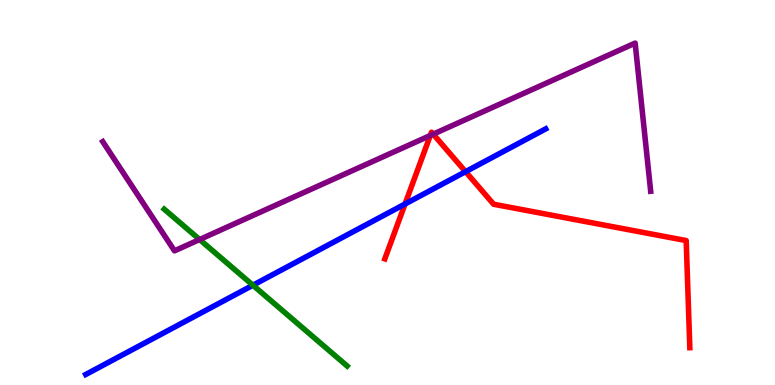[{'lines': ['blue', 'red'], 'intersections': [{'x': 5.23, 'y': 4.7}, {'x': 6.01, 'y': 5.54}]}, {'lines': ['green', 'red'], 'intersections': []}, {'lines': ['purple', 'red'], 'intersections': [{'x': 5.55, 'y': 6.48}, {'x': 5.59, 'y': 6.52}]}, {'lines': ['blue', 'green'], 'intersections': [{'x': 3.26, 'y': 2.59}]}, {'lines': ['blue', 'purple'], 'intersections': []}, {'lines': ['green', 'purple'], 'intersections': [{'x': 2.58, 'y': 3.78}]}]